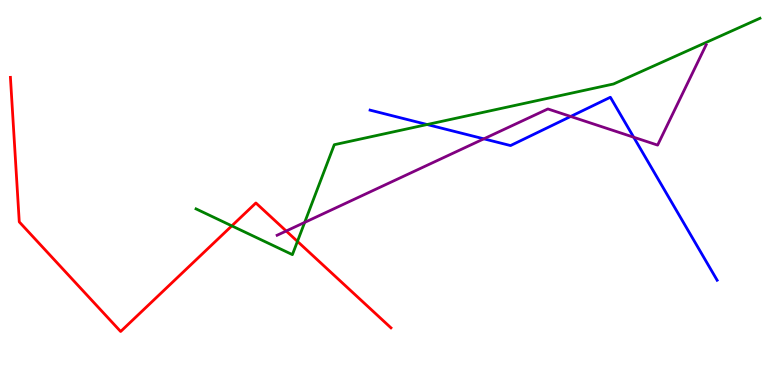[{'lines': ['blue', 'red'], 'intersections': []}, {'lines': ['green', 'red'], 'intersections': [{'x': 2.99, 'y': 4.13}, {'x': 3.84, 'y': 3.73}]}, {'lines': ['purple', 'red'], 'intersections': [{'x': 3.69, 'y': 4.0}]}, {'lines': ['blue', 'green'], 'intersections': [{'x': 5.51, 'y': 6.77}]}, {'lines': ['blue', 'purple'], 'intersections': [{'x': 6.24, 'y': 6.39}, {'x': 7.36, 'y': 6.97}, {'x': 8.18, 'y': 6.44}]}, {'lines': ['green', 'purple'], 'intersections': [{'x': 3.93, 'y': 4.22}]}]